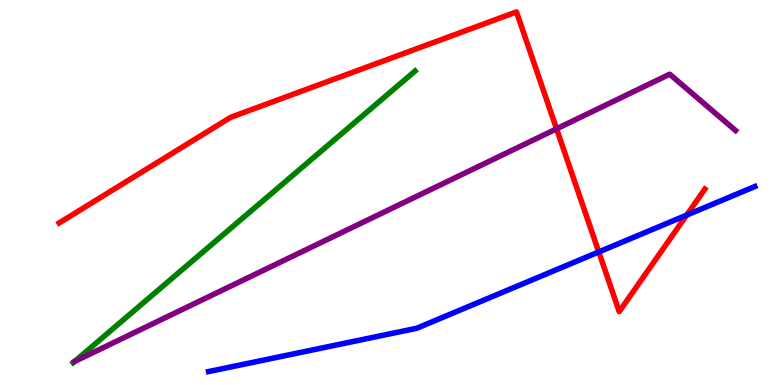[{'lines': ['blue', 'red'], 'intersections': [{'x': 7.73, 'y': 3.46}, {'x': 8.86, 'y': 4.41}]}, {'lines': ['green', 'red'], 'intersections': []}, {'lines': ['purple', 'red'], 'intersections': [{'x': 7.18, 'y': 6.65}]}, {'lines': ['blue', 'green'], 'intersections': []}, {'lines': ['blue', 'purple'], 'intersections': []}, {'lines': ['green', 'purple'], 'intersections': [{'x': 0.962, 'y': 0.611}]}]